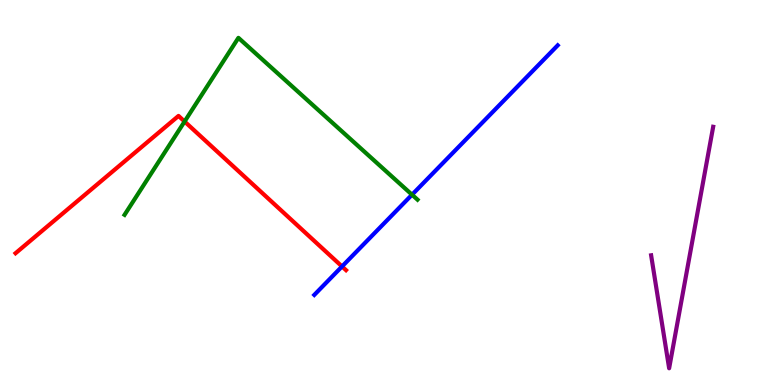[{'lines': ['blue', 'red'], 'intersections': [{'x': 4.41, 'y': 3.08}]}, {'lines': ['green', 'red'], 'intersections': [{'x': 2.38, 'y': 6.84}]}, {'lines': ['purple', 'red'], 'intersections': []}, {'lines': ['blue', 'green'], 'intersections': [{'x': 5.32, 'y': 4.94}]}, {'lines': ['blue', 'purple'], 'intersections': []}, {'lines': ['green', 'purple'], 'intersections': []}]